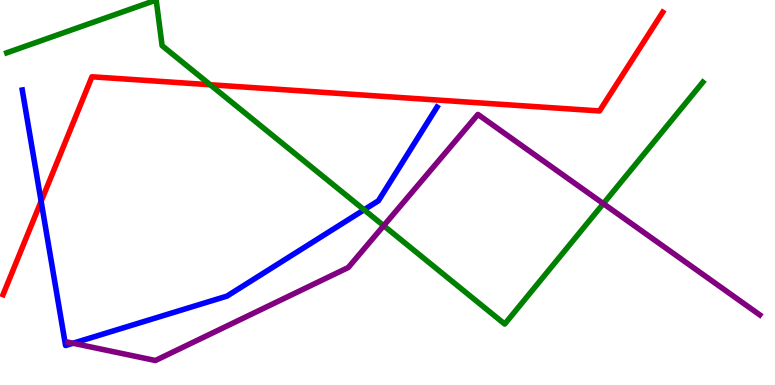[{'lines': ['blue', 'red'], 'intersections': [{'x': 0.531, 'y': 4.77}]}, {'lines': ['green', 'red'], 'intersections': [{'x': 2.71, 'y': 7.8}]}, {'lines': ['purple', 'red'], 'intersections': []}, {'lines': ['blue', 'green'], 'intersections': [{'x': 4.7, 'y': 4.55}]}, {'lines': ['blue', 'purple'], 'intersections': [{'x': 0.942, 'y': 1.08}]}, {'lines': ['green', 'purple'], 'intersections': [{'x': 4.95, 'y': 4.14}, {'x': 7.79, 'y': 4.71}]}]